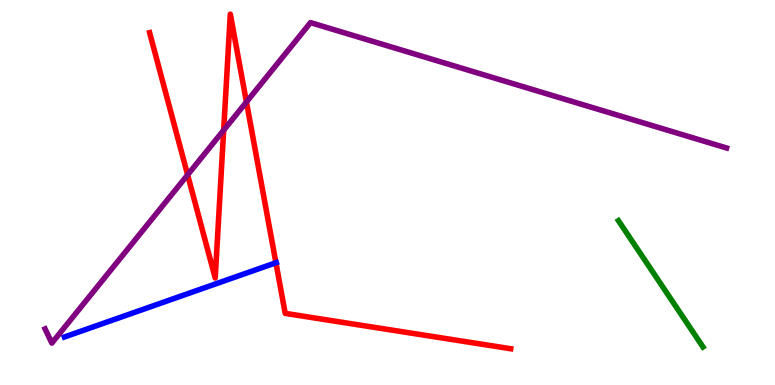[{'lines': ['blue', 'red'], 'intersections': [{'x': 3.56, 'y': 3.18}]}, {'lines': ['green', 'red'], 'intersections': []}, {'lines': ['purple', 'red'], 'intersections': [{'x': 2.42, 'y': 5.46}, {'x': 2.89, 'y': 6.62}, {'x': 3.18, 'y': 7.35}]}, {'lines': ['blue', 'green'], 'intersections': []}, {'lines': ['blue', 'purple'], 'intersections': []}, {'lines': ['green', 'purple'], 'intersections': []}]